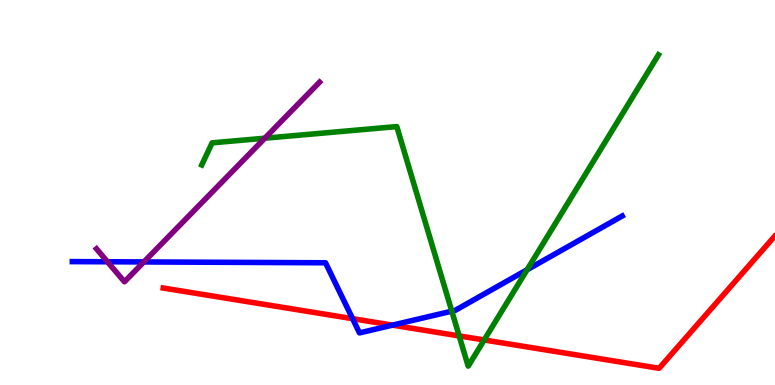[{'lines': ['blue', 'red'], 'intersections': [{'x': 4.55, 'y': 1.72}, {'x': 5.06, 'y': 1.56}]}, {'lines': ['green', 'red'], 'intersections': [{'x': 5.92, 'y': 1.27}, {'x': 6.25, 'y': 1.17}]}, {'lines': ['purple', 'red'], 'intersections': []}, {'lines': ['blue', 'green'], 'intersections': [{'x': 5.83, 'y': 1.92}, {'x': 6.8, 'y': 2.99}]}, {'lines': ['blue', 'purple'], 'intersections': [{'x': 1.39, 'y': 3.2}, {'x': 1.86, 'y': 3.2}]}, {'lines': ['green', 'purple'], 'intersections': [{'x': 3.42, 'y': 6.41}]}]